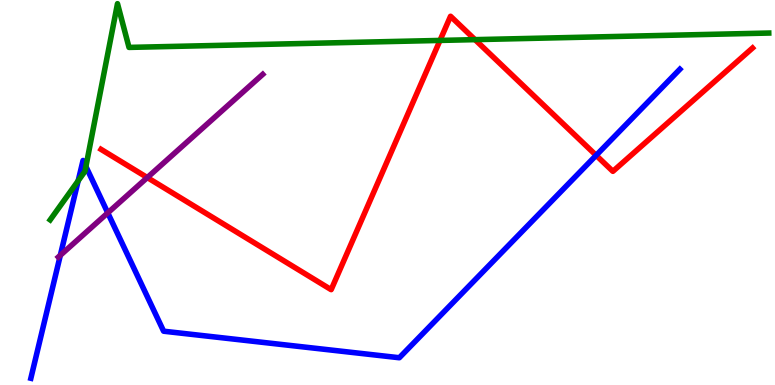[{'lines': ['blue', 'red'], 'intersections': [{'x': 7.69, 'y': 5.97}]}, {'lines': ['green', 'red'], 'intersections': [{'x': 5.68, 'y': 8.95}, {'x': 6.13, 'y': 8.97}]}, {'lines': ['purple', 'red'], 'intersections': [{'x': 1.9, 'y': 5.39}]}, {'lines': ['blue', 'green'], 'intersections': [{'x': 1.01, 'y': 5.3}, {'x': 1.11, 'y': 5.67}]}, {'lines': ['blue', 'purple'], 'intersections': [{'x': 0.778, 'y': 3.37}, {'x': 1.39, 'y': 4.47}]}, {'lines': ['green', 'purple'], 'intersections': []}]